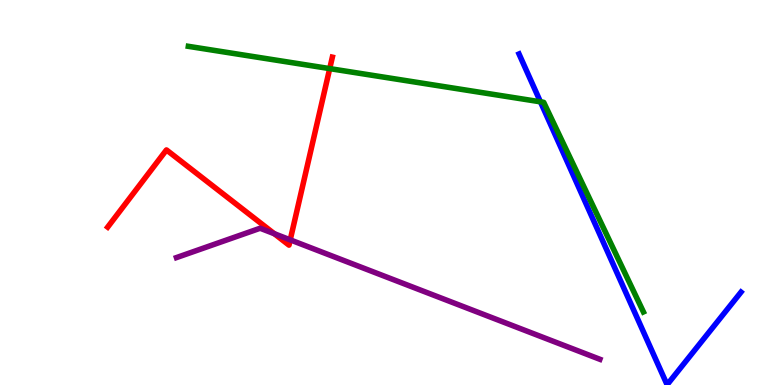[{'lines': ['blue', 'red'], 'intersections': []}, {'lines': ['green', 'red'], 'intersections': [{'x': 4.25, 'y': 8.22}]}, {'lines': ['purple', 'red'], 'intersections': [{'x': 3.54, 'y': 3.93}, {'x': 3.74, 'y': 3.77}]}, {'lines': ['blue', 'green'], 'intersections': [{'x': 6.97, 'y': 7.36}]}, {'lines': ['blue', 'purple'], 'intersections': []}, {'lines': ['green', 'purple'], 'intersections': []}]